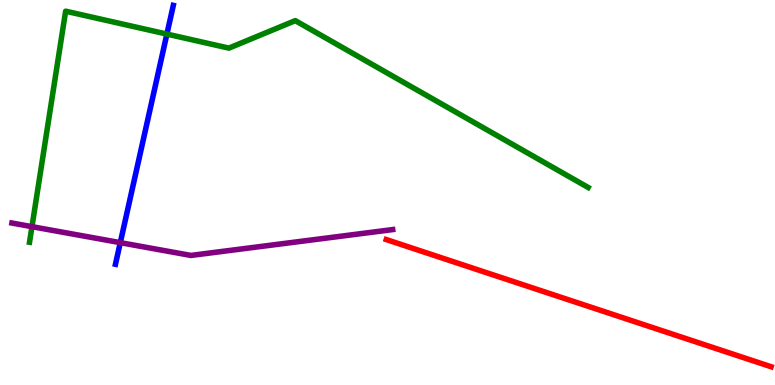[{'lines': ['blue', 'red'], 'intersections': []}, {'lines': ['green', 'red'], 'intersections': []}, {'lines': ['purple', 'red'], 'intersections': []}, {'lines': ['blue', 'green'], 'intersections': [{'x': 2.15, 'y': 9.11}]}, {'lines': ['blue', 'purple'], 'intersections': [{'x': 1.55, 'y': 3.7}]}, {'lines': ['green', 'purple'], 'intersections': [{'x': 0.412, 'y': 4.11}]}]